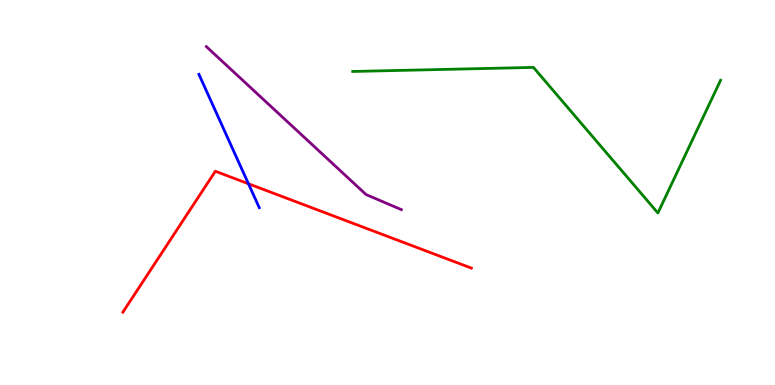[{'lines': ['blue', 'red'], 'intersections': [{'x': 3.21, 'y': 5.23}]}, {'lines': ['green', 'red'], 'intersections': []}, {'lines': ['purple', 'red'], 'intersections': []}, {'lines': ['blue', 'green'], 'intersections': []}, {'lines': ['blue', 'purple'], 'intersections': []}, {'lines': ['green', 'purple'], 'intersections': []}]